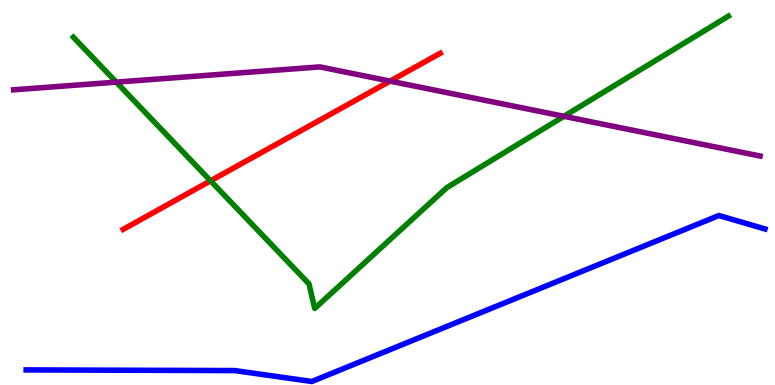[{'lines': ['blue', 'red'], 'intersections': []}, {'lines': ['green', 'red'], 'intersections': [{'x': 2.72, 'y': 5.3}]}, {'lines': ['purple', 'red'], 'intersections': [{'x': 5.03, 'y': 7.89}]}, {'lines': ['blue', 'green'], 'intersections': []}, {'lines': ['blue', 'purple'], 'intersections': []}, {'lines': ['green', 'purple'], 'intersections': [{'x': 1.5, 'y': 7.87}, {'x': 7.28, 'y': 6.98}]}]